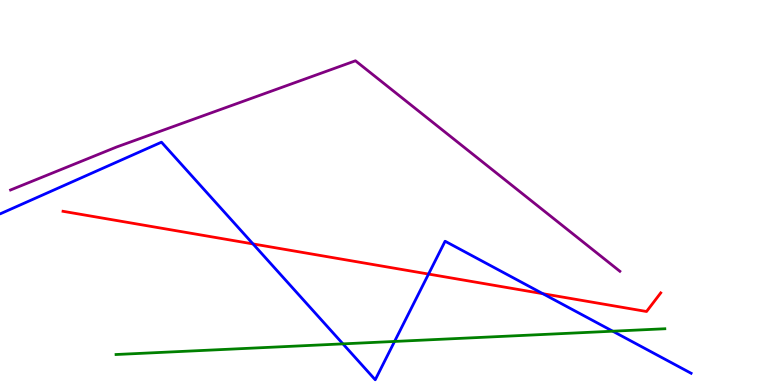[{'lines': ['blue', 'red'], 'intersections': [{'x': 3.26, 'y': 3.66}, {'x': 5.53, 'y': 2.88}, {'x': 7.0, 'y': 2.37}]}, {'lines': ['green', 'red'], 'intersections': []}, {'lines': ['purple', 'red'], 'intersections': []}, {'lines': ['blue', 'green'], 'intersections': [{'x': 4.42, 'y': 1.07}, {'x': 5.09, 'y': 1.13}, {'x': 7.91, 'y': 1.4}]}, {'lines': ['blue', 'purple'], 'intersections': []}, {'lines': ['green', 'purple'], 'intersections': []}]